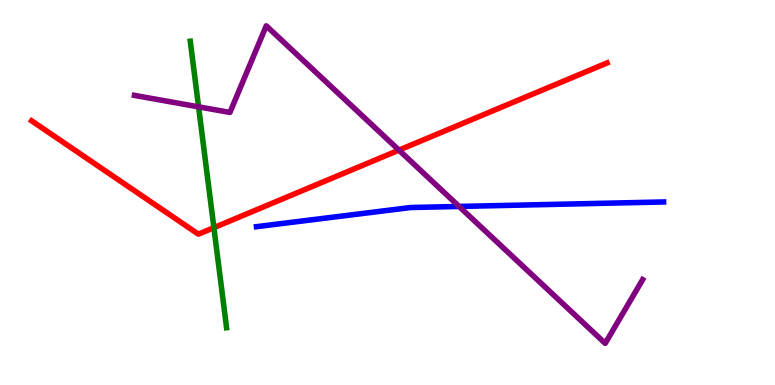[{'lines': ['blue', 'red'], 'intersections': []}, {'lines': ['green', 'red'], 'intersections': [{'x': 2.76, 'y': 4.09}]}, {'lines': ['purple', 'red'], 'intersections': [{'x': 5.15, 'y': 6.1}]}, {'lines': ['blue', 'green'], 'intersections': []}, {'lines': ['blue', 'purple'], 'intersections': [{'x': 5.92, 'y': 4.64}]}, {'lines': ['green', 'purple'], 'intersections': [{'x': 2.56, 'y': 7.22}]}]